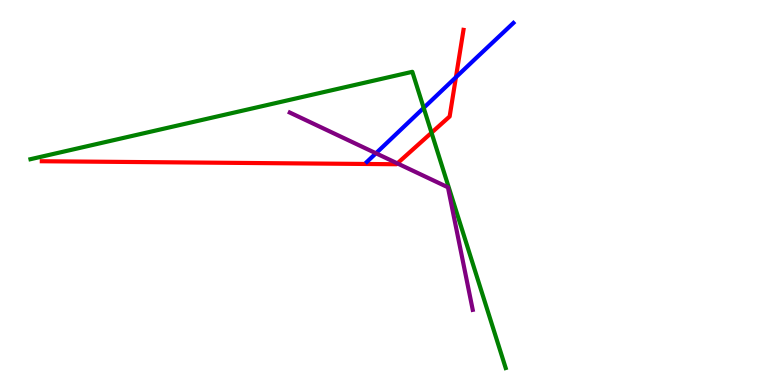[{'lines': ['blue', 'red'], 'intersections': [{'x': 5.88, 'y': 7.99}]}, {'lines': ['green', 'red'], 'intersections': [{'x': 5.57, 'y': 6.55}]}, {'lines': ['purple', 'red'], 'intersections': [{'x': 5.13, 'y': 5.76}]}, {'lines': ['blue', 'green'], 'intersections': [{'x': 5.47, 'y': 7.2}]}, {'lines': ['blue', 'purple'], 'intersections': [{'x': 4.85, 'y': 6.02}]}, {'lines': ['green', 'purple'], 'intersections': []}]